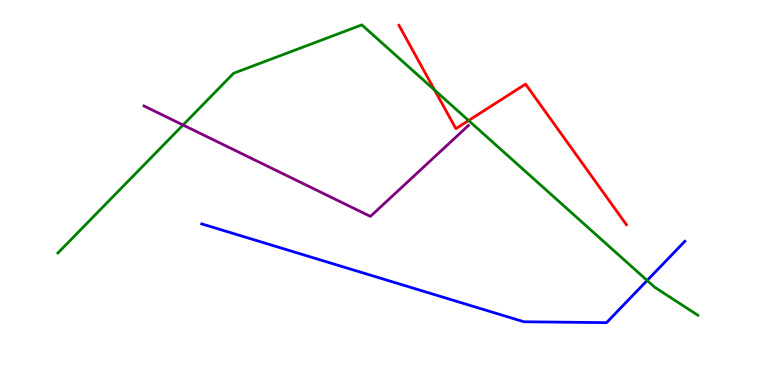[{'lines': ['blue', 'red'], 'intersections': []}, {'lines': ['green', 'red'], 'intersections': [{'x': 5.61, 'y': 7.66}, {'x': 6.05, 'y': 6.87}]}, {'lines': ['purple', 'red'], 'intersections': []}, {'lines': ['blue', 'green'], 'intersections': [{'x': 8.35, 'y': 2.72}]}, {'lines': ['blue', 'purple'], 'intersections': []}, {'lines': ['green', 'purple'], 'intersections': [{'x': 2.36, 'y': 6.75}]}]